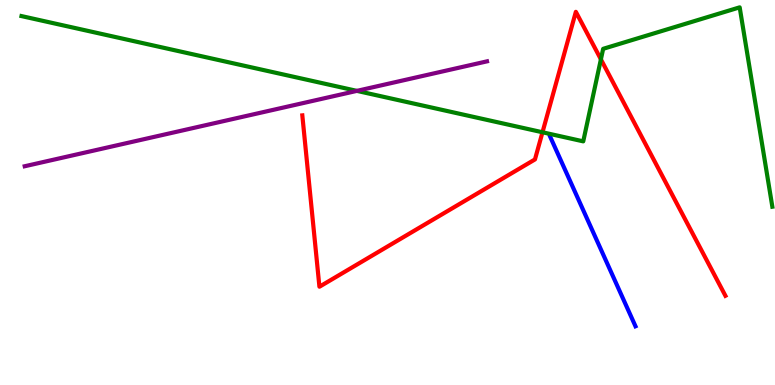[{'lines': ['blue', 'red'], 'intersections': []}, {'lines': ['green', 'red'], 'intersections': [{'x': 7.0, 'y': 6.56}, {'x': 7.75, 'y': 8.46}]}, {'lines': ['purple', 'red'], 'intersections': []}, {'lines': ['blue', 'green'], 'intersections': []}, {'lines': ['blue', 'purple'], 'intersections': []}, {'lines': ['green', 'purple'], 'intersections': [{'x': 4.6, 'y': 7.64}]}]